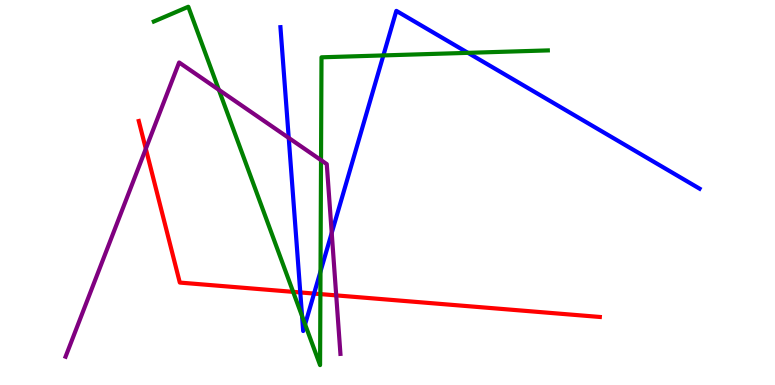[{'lines': ['blue', 'red'], 'intersections': [{'x': 3.87, 'y': 2.4}, {'x': 4.05, 'y': 2.37}]}, {'lines': ['green', 'red'], 'intersections': [{'x': 3.78, 'y': 2.42}, {'x': 4.13, 'y': 2.36}]}, {'lines': ['purple', 'red'], 'intersections': [{'x': 1.88, 'y': 6.14}, {'x': 4.34, 'y': 2.33}]}, {'lines': ['blue', 'green'], 'intersections': [{'x': 3.9, 'y': 1.79}, {'x': 3.94, 'y': 1.57}, {'x': 4.14, 'y': 2.95}, {'x': 4.95, 'y': 8.56}, {'x': 6.04, 'y': 8.63}]}, {'lines': ['blue', 'purple'], 'intersections': [{'x': 3.73, 'y': 6.42}, {'x': 4.28, 'y': 3.95}]}, {'lines': ['green', 'purple'], 'intersections': [{'x': 2.82, 'y': 7.67}, {'x': 4.14, 'y': 5.84}]}]